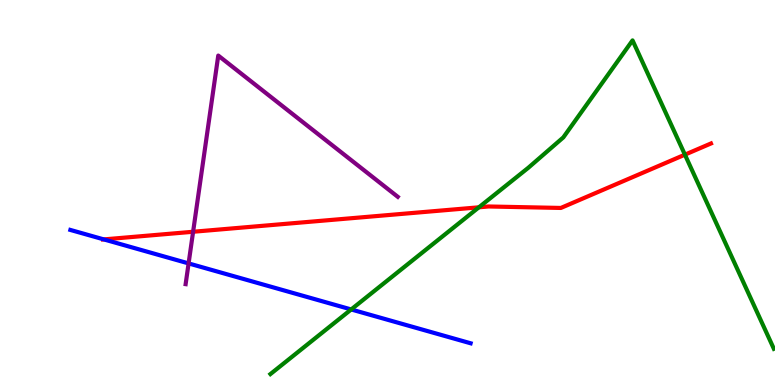[{'lines': ['blue', 'red'], 'intersections': [{'x': 1.34, 'y': 3.78}]}, {'lines': ['green', 'red'], 'intersections': [{'x': 6.18, 'y': 4.62}, {'x': 8.84, 'y': 5.98}]}, {'lines': ['purple', 'red'], 'intersections': [{'x': 2.49, 'y': 3.98}]}, {'lines': ['blue', 'green'], 'intersections': [{'x': 4.53, 'y': 1.96}]}, {'lines': ['blue', 'purple'], 'intersections': [{'x': 2.43, 'y': 3.16}]}, {'lines': ['green', 'purple'], 'intersections': []}]